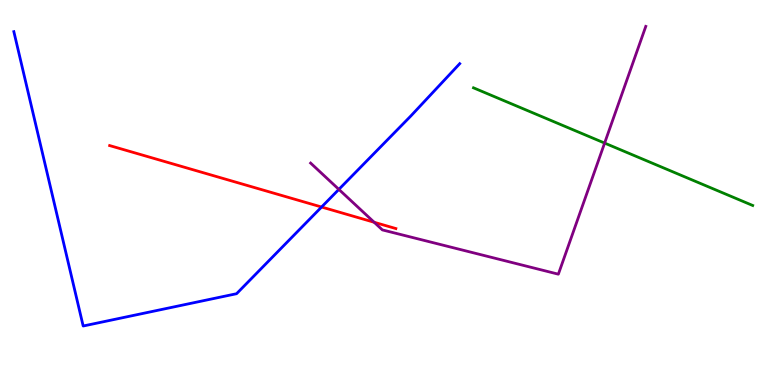[{'lines': ['blue', 'red'], 'intersections': [{'x': 4.15, 'y': 4.62}]}, {'lines': ['green', 'red'], 'intersections': []}, {'lines': ['purple', 'red'], 'intersections': [{'x': 4.83, 'y': 4.23}]}, {'lines': ['blue', 'green'], 'intersections': []}, {'lines': ['blue', 'purple'], 'intersections': [{'x': 4.37, 'y': 5.08}]}, {'lines': ['green', 'purple'], 'intersections': [{'x': 7.8, 'y': 6.28}]}]